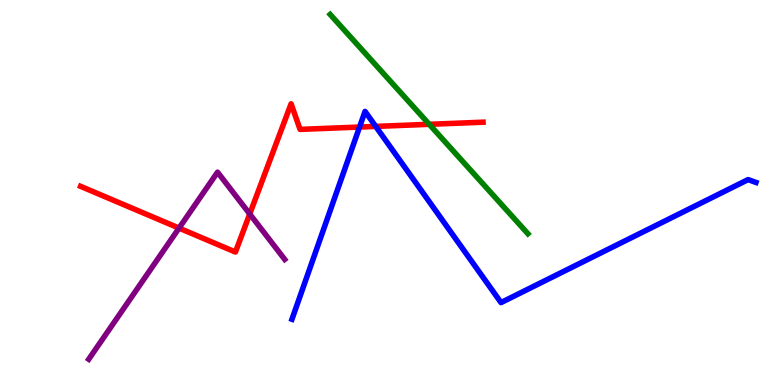[{'lines': ['blue', 'red'], 'intersections': [{'x': 4.64, 'y': 6.7}, {'x': 4.85, 'y': 6.72}]}, {'lines': ['green', 'red'], 'intersections': [{'x': 5.54, 'y': 6.77}]}, {'lines': ['purple', 'red'], 'intersections': [{'x': 2.31, 'y': 4.08}, {'x': 3.22, 'y': 4.44}]}, {'lines': ['blue', 'green'], 'intersections': []}, {'lines': ['blue', 'purple'], 'intersections': []}, {'lines': ['green', 'purple'], 'intersections': []}]